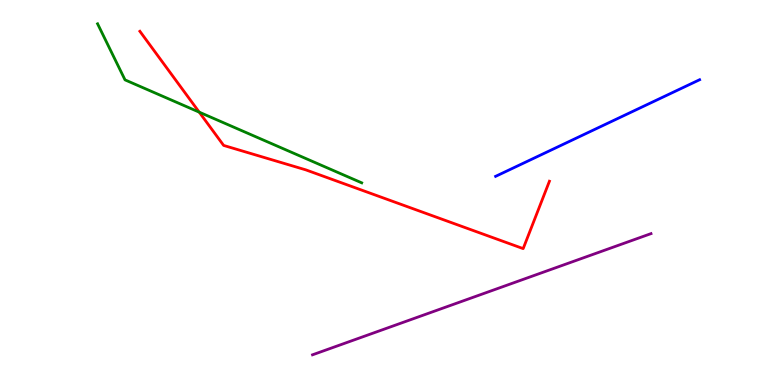[{'lines': ['blue', 'red'], 'intersections': []}, {'lines': ['green', 'red'], 'intersections': [{'x': 2.57, 'y': 7.09}]}, {'lines': ['purple', 'red'], 'intersections': []}, {'lines': ['blue', 'green'], 'intersections': []}, {'lines': ['blue', 'purple'], 'intersections': []}, {'lines': ['green', 'purple'], 'intersections': []}]